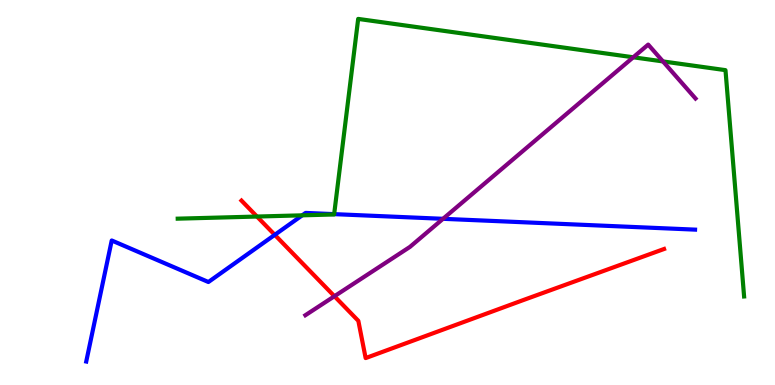[{'lines': ['blue', 'red'], 'intersections': [{'x': 3.55, 'y': 3.9}]}, {'lines': ['green', 'red'], 'intersections': [{'x': 3.32, 'y': 4.38}]}, {'lines': ['purple', 'red'], 'intersections': [{'x': 4.32, 'y': 2.31}]}, {'lines': ['blue', 'green'], 'intersections': [{'x': 3.9, 'y': 4.41}, {'x': 4.31, 'y': 4.44}]}, {'lines': ['blue', 'purple'], 'intersections': [{'x': 5.72, 'y': 4.32}]}, {'lines': ['green', 'purple'], 'intersections': [{'x': 8.17, 'y': 8.51}, {'x': 8.55, 'y': 8.4}]}]